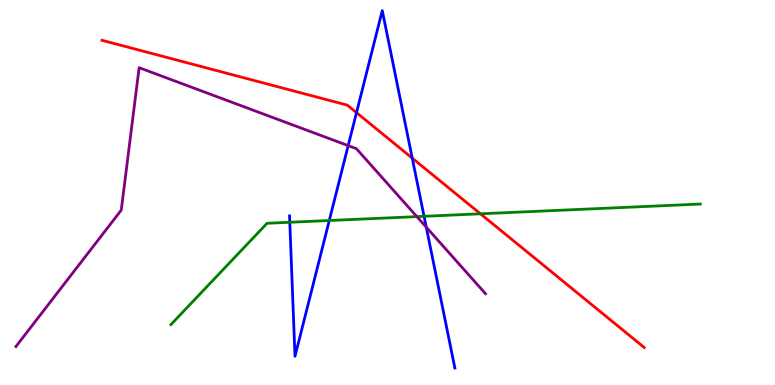[{'lines': ['blue', 'red'], 'intersections': [{'x': 4.6, 'y': 7.07}, {'x': 5.32, 'y': 5.89}]}, {'lines': ['green', 'red'], 'intersections': [{'x': 6.2, 'y': 4.45}]}, {'lines': ['purple', 'red'], 'intersections': []}, {'lines': ['blue', 'green'], 'intersections': [{'x': 3.74, 'y': 4.23}, {'x': 4.25, 'y': 4.27}, {'x': 5.47, 'y': 4.38}]}, {'lines': ['blue', 'purple'], 'intersections': [{'x': 4.49, 'y': 6.22}, {'x': 5.5, 'y': 4.1}]}, {'lines': ['green', 'purple'], 'intersections': [{'x': 5.38, 'y': 4.37}]}]